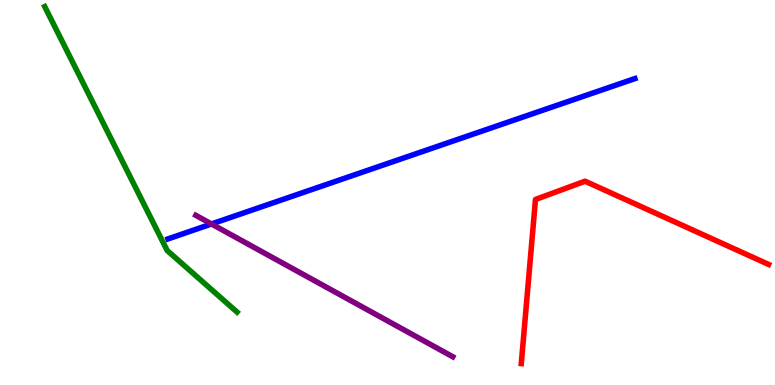[{'lines': ['blue', 'red'], 'intersections': []}, {'lines': ['green', 'red'], 'intersections': []}, {'lines': ['purple', 'red'], 'intersections': []}, {'lines': ['blue', 'green'], 'intersections': []}, {'lines': ['blue', 'purple'], 'intersections': [{'x': 2.73, 'y': 4.18}]}, {'lines': ['green', 'purple'], 'intersections': []}]